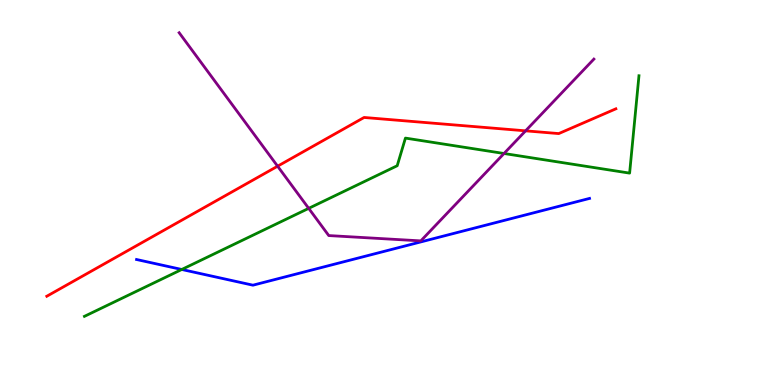[{'lines': ['blue', 'red'], 'intersections': []}, {'lines': ['green', 'red'], 'intersections': []}, {'lines': ['purple', 'red'], 'intersections': [{'x': 3.58, 'y': 5.68}, {'x': 6.78, 'y': 6.6}]}, {'lines': ['blue', 'green'], 'intersections': [{'x': 2.35, 'y': 3.0}]}, {'lines': ['blue', 'purple'], 'intersections': []}, {'lines': ['green', 'purple'], 'intersections': [{'x': 3.98, 'y': 4.59}, {'x': 6.5, 'y': 6.01}]}]